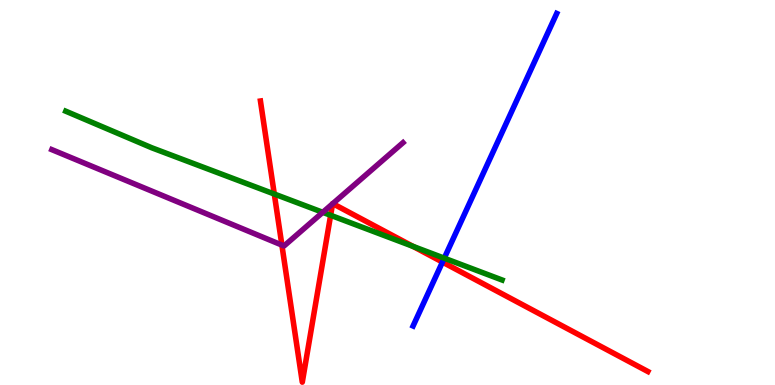[{'lines': ['blue', 'red'], 'intersections': [{'x': 5.71, 'y': 3.19}]}, {'lines': ['green', 'red'], 'intersections': [{'x': 3.54, 'y': 4.96}, {'x': 4.27, 'y': 4.41}, {'x': 5.33, 'y': 3.6}]}, {'lines': ['purple', 'red'], 'intersections': [{'x': 3.64, 'y': 3.63}, {'x': 4.29, 'y': 4.71}, {'x': 4.29, 'y': 4.71}]}, {'lines': ['blue', 'green'], 'intersections': [{'x': 5.73, 'y': 3.29}]}, {'lines': ['blue', 'purple'], 'intersections': []}, {'lines': ['green', 'purple'], 'intersections': [{'x': 4.16, 'y': 4.49}]}]